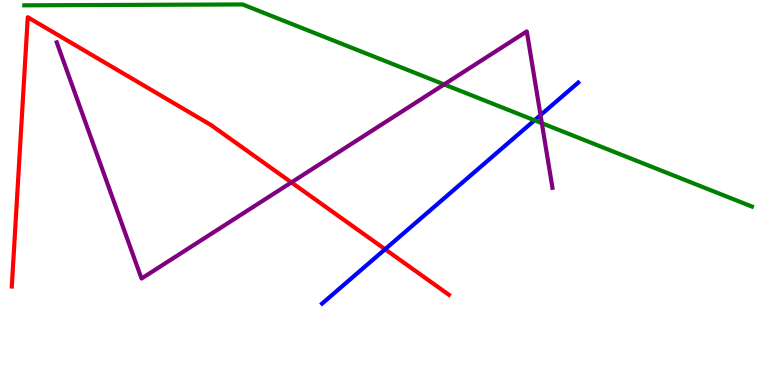[{'lines': ['blue', 'red'], 'intersections': [{'x': 4.97, 'y': 3.53}]}, {'lines': ['green', 'red'], 'intersections': []}, {'lines': ['purple', 'red'], 'intersections': [{'x': 3.76, 'y': 5.26}]}, {'lines': ['blue', 'green'], 'intersections': [{'x': 6.9, 'y': 6.88}]}, {'lines': ['blue', 'purple'], 'intersections': [{'x': 6.97, 'y': 7.01}]}, {'lines': ['green', 'purple'], 'intersections': [{'x': 5.73, 'y': 7.81}, {'x': 6.99, 'y': 6.8}]}]